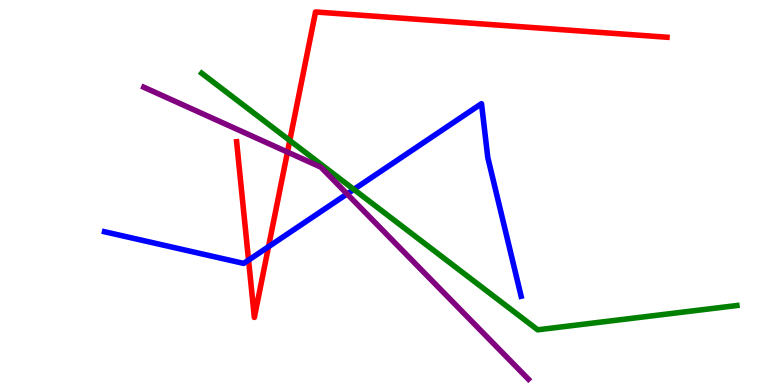[{'lines': ['blue', 'red'], 'intersections': [{'x': 3.21, 'y': 3.24}, {'x': 3.46, 'y': 3.59}]}, {'lines': ['green', 'red'], 'intersections': [{'x': 3.74, 'y': 6.35}]}, {'lines': ['purple', 'red'], 'intersections': [{'x': 3.71, 'y': 6.05}]}, {'lines': ['blue', 'green'], 'intersections': [{'x': 4.57, 'y': 5.08}]}, {'lines': ['blue', 'purple'], 'intersections': [{'x': 4.48, 'y': 4.96}]}, {'lines': ['green', 'purple'], 'intersections': []}]